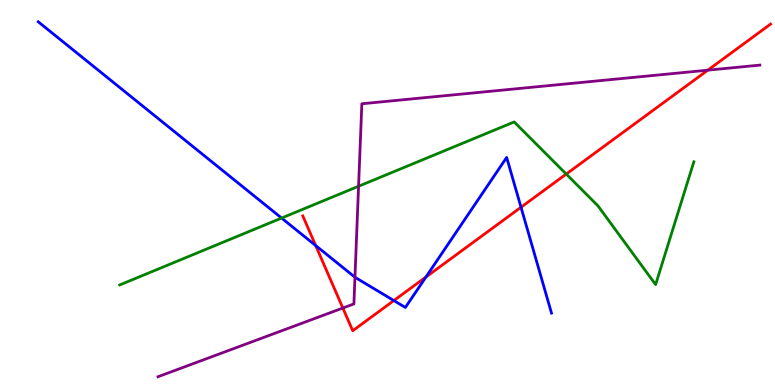[{'lines': ['blue', 'red'], 'intersections': [{'x': 4.07, 'y': 3.62}, {'x': 5.08, 'y': 2.19}, {'x': 5.5, 'y': 2.8}, {'x': 6.72, 'y': 4.62}]}, {'lines': ['green', 'red'], 'intersections': [{'x': 7.31, 'y': 5.48}]}, {'lines': ['purple', 'red'], 'intersections': [{'x': 4.42, 'y': 2.0}, {'x': 9.13, 'y': 8.18}]}, {'lines': ['blue', 'green'], 'intersections': [{'x': 3.63, 'y': 4.34}]}, {'lines': ['blue', 'purple'], 'intersections': [{'x': 4.58, 'y': 2.8}]}, {'lines': ['green', 'purple'], 'intersections': [{'x': 4.63, 'y': 5.16}]}]